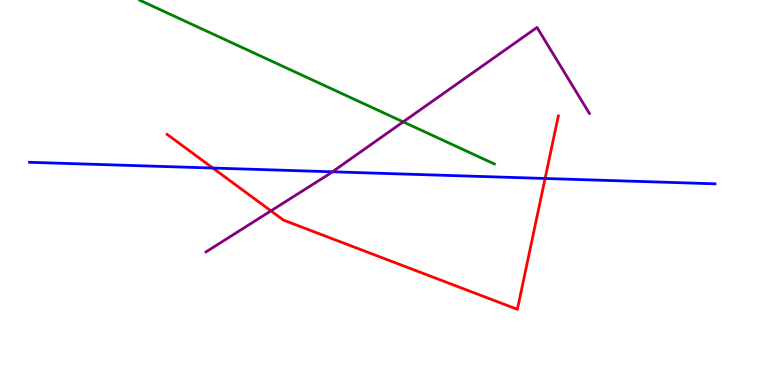[{'lines': ['blue', 'red'], 'intersections': [{'x': 2.75, 'y': 5.64}, {'x': 7.03, 'y': 5.36}]}, {'lines': ['green', 'red'], 'intersections': []}, {'lines': ['purple', 'red'], 'intersections': [{'x': 3.5, 'y': 4.52}]}, {'lines': ['blue', 'green'], 'intersections': []}, {'lines': ['blue', 'purple'], 'intersections': [{'x': 4.29, 'y': 5.54}]}, {'lines': ['green', 'purple'], 'intersections': [{'x': 5.2, 'y': 6.83}]}]